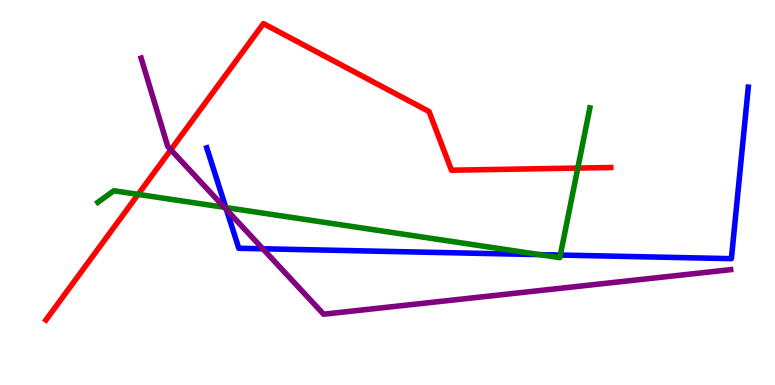[{'lines': ['blue', 'red'], 'intersections': []}, {'lines': ['green', 'red'], 'intersections': [{'x': 1.78, 'y': 4.95}, {'x': 7.46, 'y': 5.63}]}, {'lines': ['purple', 'red'], 'intersections': [{'x': 2.2, 'y': 6.11}]}, {'lines': ['blue', 'green'], 'intersections': [{'x': 2.91, 'y': 4.61}, {'x': 6.96, 'y': 3.39}, {'x': 7.23, 'y': 3.38}]}, {'lines': ['blue', 'purple'], 'intersections': [{'x': 2.92, 'y': 4.55}, {'x': 3.39, 'y': 3.54}]}, {'lines': ['green', 'purple'], 'intersections': [{'x': 2.89, 'y': 4.62}]}]